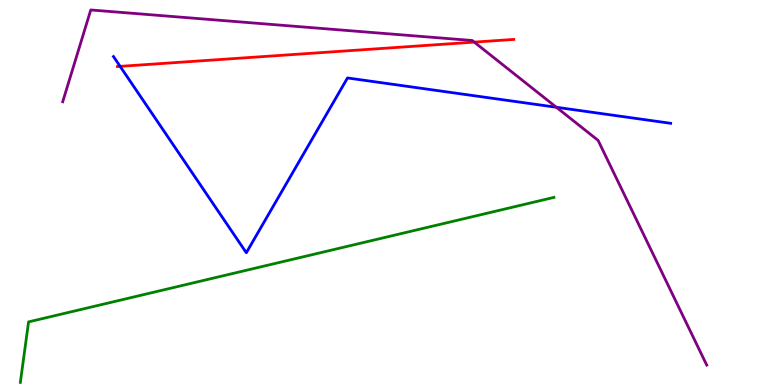[{'lines': ['blue', 'red'], 'intersections': [{'x': 1.55, 'y': 8.28}]}, {'lines': ['green', 'red'], 'intersections': []}, {'lines': ['purple', 'red'], 'intersections': [{'x': 6.12, 'y': 8.91}]}, {'lines': ['blue', 'green'], 'intersections': []}, {'lines': ['blue', 'purple'], 'intersections': [{'x': 7.18, 'y': 7.21}]}, {'lines': ['green', 'purple'], 'intersections': []}]